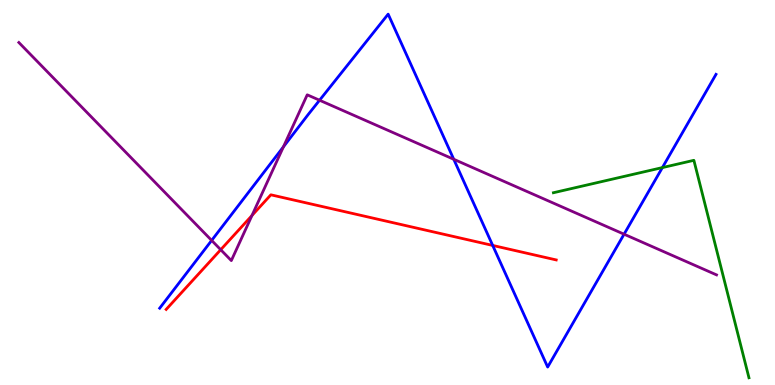[{'lines': ['blue', 'red'], 'intersections': [{'x': 6.36, 'y': 3.63}]}, {'lines': ['green', 'red'], 'intersections': []}, {'lines': ['purple', 'red'], 'intersections': [{'x': 2.85, 'y': 3.51}, {'x': 3.25, 'y': 4.4}]}, {'lines': ['blue', 'green'], 'intersections': [{'x': 8.55, 'y': 5.65}]}, {'lines': ['blue', 'purple'], 'intersections': [{'x': 2.73, 'y': 3.76}, {'x': 3.66, 'y': 6.19}, {'x': 4.12, 'y': 7.4}, {'x': 5.85, 'y': 5.86}, {'x': 8.05, 'y': 3.92}]}, {'lines': ['green', 'purple'], 'intersections': []}]